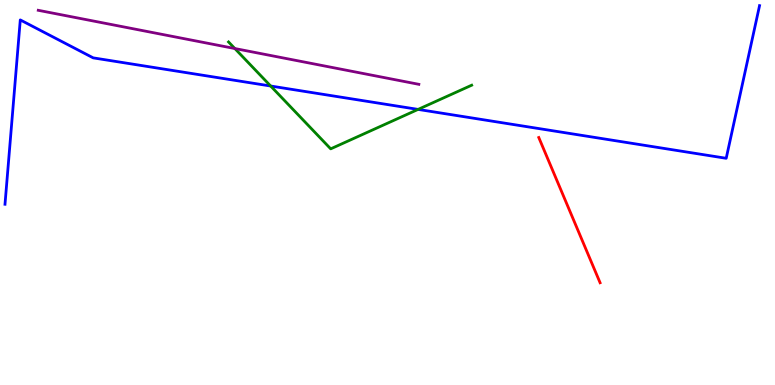[{'lines': ['blue', 'red'], 'intersections': []}, {'lines': ['green', 'red'], 'intersections': []}, {'lines': ['purple', 'red'], 'intersections': []}, {'lines': ['blue', 'green'], 'intersections': [{'x': 3.49, 'y': 7.77}, {'x': 5.39, 'y': 7.16}]}, {'lines': ['blue', 'purple'], 'intersections': []}, {'lines': ['green', 'purple'], 'intersections': [{'x': 3.03, 'y': 8.74}]}]